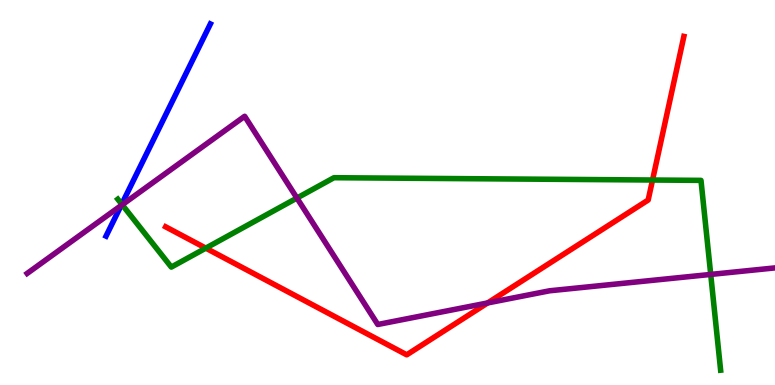[{'lines': ['blue', 'red'], 'intersections': []}, {'lines': ['green', 'red'], 'intersections': [{'x': 2.66, 'y': 3.55}, {'x': 8.42, 'y': 5.32}]}, {'lines': ['purple', 'red'], 'intersections': [{'x': 6.29, 'y': 2.13}]}, {'lines': ['blue', 'green'], 'intersections': [{'x': 1.57, 'y': 4.7}]}, {'lines': ['blue', 'purple'], 'intersections': [{'x': 1.56, 'y': 4.66}]}, {'lines': ['green', 'purple'], 'intersections': [{'x': 1.58, 'y': 4.68}, {'x': 3.83, 'y': 4.86}, {'x': 9.17, 'y': 2.87}]}]